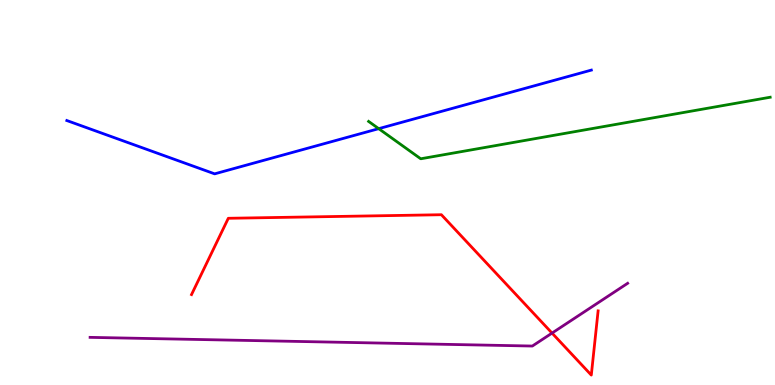[{'lines': ['blue', 'red'], 'intersections': []}, {'lines': ['green', 'red'], 'intersections': []}, {'lines': ['purple', 'red'], 'intersections': [{'x': 7.12, 'y': 1.35}]}, {'lines': ['blue', 'green'], 'intersections': [{'x': 4.89, 'y': 6.66}]}, {'lines': ['blue', 'purple'], 'intersections': []}, {'lines': ['green', 'purple'], 'intersections': []}]